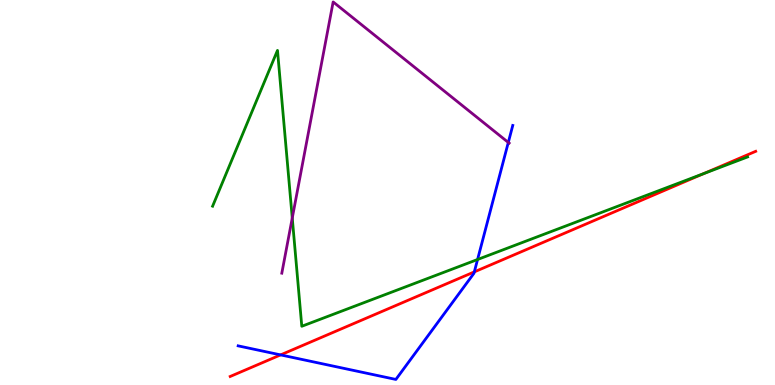[{'lines': ['blue', 'red'], 'intersections': [{'x': 3.62, 'y': 0.782}, {'x': 6.12, 'y': 2.94}]}, {'lines': ['green', 'red'], 'intersections': [{'x': 9.08, 'y': 5.49}]}, {'lines': ['purple', 'red'], 'intersections': []}, {'lines': ['blue', 'green'], 'intersections': [{'x': 6.16, 'y': 3.26}]}, {'lines': ['blue', 'purple'], 'intersections': [{'x': 6.56, 'y': 6.3}]}, {'lines': ['green', 'purple'], 'intersections': [{'x': 3.77, 'y': 4.34}]}]